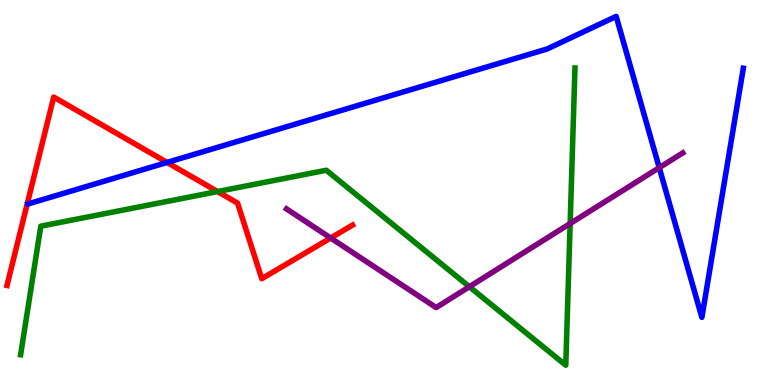[{'lines': ['blue', 'red'], 'intersections': [{'x': 2.16, 'y': 5.78}]}, {'lines': ['green', 'red'], 'intersections': [{'x': 2.81, 'y': 5.02}]}, {'lines': ['purple', 'red'], 'intersections': [{'x': 4.27, 'y': 3.82}]}, {'lines': ['blue', 'green'], 'intersections': []}, {'lines': ['blue', 'purple'], 'intersections': [{'x': 8.51, 'y': 5.65}]}, {'lines': ['green', 'purple'], 'intersections': [{'x': 6.06, 'y': 2.55}, {'x': 7.36, 'y': 4.19}]}]